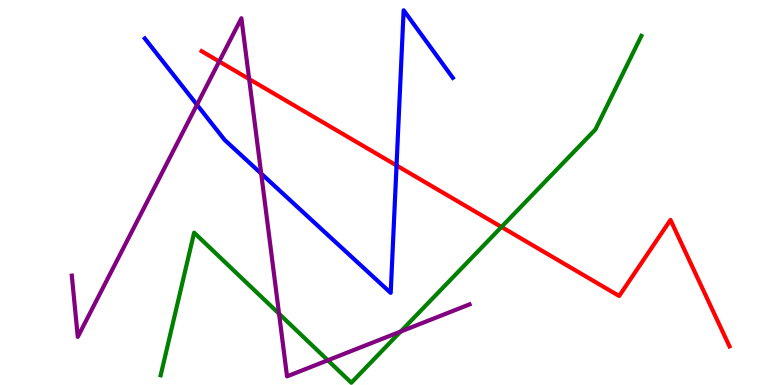[{'lines': ['blue', 'red'], 'intersections': [{'x': 5.12, 'y': 5.7}]}, {'lines': ['green', 'red'], 'intersections': [{'x': 6.47, 'y': 4.1}]}, {'lines': ['purple', 'red'], 'intersections': [{'x': 2.83, 'y': 8.4}, {'x': 3.21, 'y': 7.95}]}, {'lines': ['blue', 'green'], 'intersections': []}, {'lines': ['blue', 'purple'], 'intersections': [{'x': 2.54, 'y': 7.28}, {'x': 3.37, 'y': 5.49}]}, {'lines': ['green', 'purple'], 'intersections': [{'x': 3.6, 'y': 1.85}, {'x': 4.23, 'y': 0.642}, {'x': 5.17, 'y': 1.39}]}]